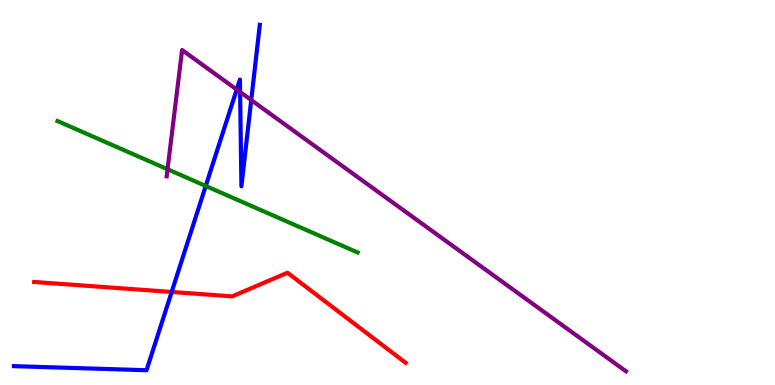[{'lines': ['blue', 'red'], 'intersections': [{'x': 2.22, 'y': 2.42}]}, {'lines': ['green', 'red'], 'intersections': []}, {'lines': ['purple', 'red'], 'intersections': []}, {'lines': ['blue', 'green'], 'intersections': [{'x': 2.65, 'y': 5.17}]}, {'lines': ['blue', 'purple'], 'intersections': [{'x': 3.05, 'y': 7.67}, {'x': 3.1, 'y': 7.61}, {'x': 3.24, 'y': 7.4}]}, {'lines': ['green', 'purple'], 'intersections': [{'x': 2.16, 'y': 5.6}]}]